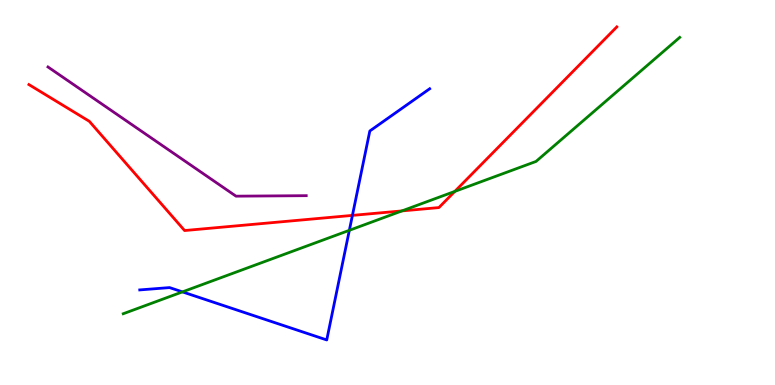[{'lines': ['blue', 'red'], 'intersections': [{'x': 4.55, 'y': 4.41}]}, {'lines': ['green', 'red'], 'intersections': [{'x': 5.19, 'y': 4.52}, {'x': 5.87, 'y': 5.03}]}, {'lines': ['purple', 'red'], 'intersections': []}, {'lines': ['blue', 'green'], 'intersections': [{'x': 2.35, 'y': 2.42}, {'x': 4.51, 'y': 4.02}]}, {'lines': ['blue', 'purple'], 'intersections': []}, {'lines': ['green', 'purple'], 'intersections': []}]